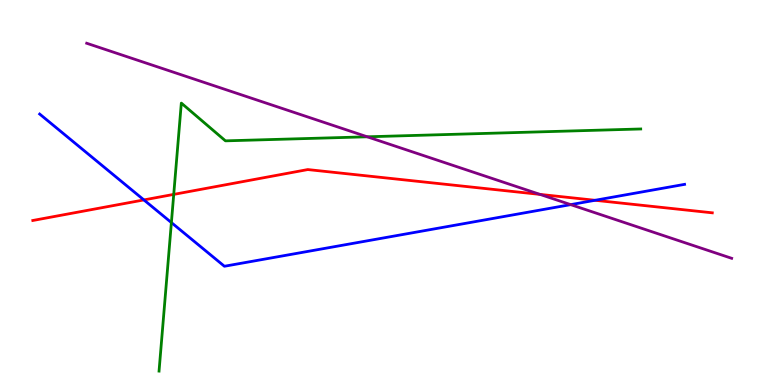[{'lines': ['blue', 'red'], 'intersections': [{'x': 1.86, 'y': 4.81}, {'x': 7.68, 'y': 4.8}]}, {'lines': ['green', 'red'], 'intersections': [{'x': 2.24, 'y': 4.95}]}, {'lines': ['purple', 'red'], 'intersections': [{'x': 6.97, 'y': 4.95}]}, {'lines': ['blue', 'green'], 'intersections': [{'x': 2.21, 'y': 4.22}]}, {'lines': ['blue', 'purple'], 'intersections': [{'x': 7.36, 'y': 4.68}]}, {'lines': ['green', 'purple'], 'intersections': [{'x': 4.74, 'y': 6.45}]}]